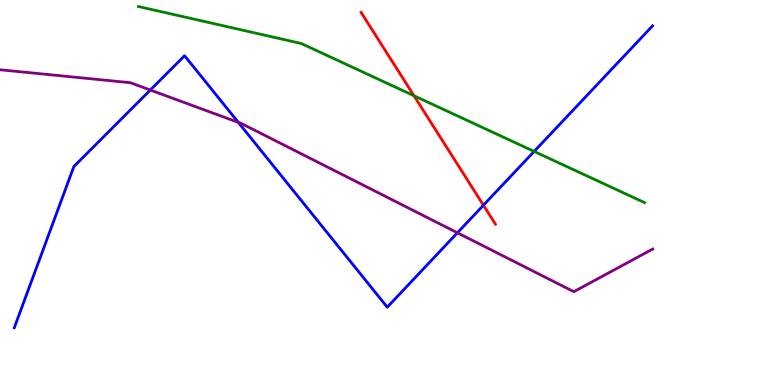[{'lines': ['blue', 'red'], 'intersections': [{'x': 6.24, 'y': 4.67}]}, {'lines': ['green', 'red'], 'intersections': [{'x': 5.34, 'y': 7.51}]}, {'lines': ['purple', 'red'], 'intersections': []}, {'lines': ['blue', 'green'], 'intersections': [{'x': 6.89, 'y': 6.07}]}, {'lines': ['blue', 'purple'], 'intersections': [{'x': 1.94, 'y': 7.66}, {'x': 3.08, 'y': 6.82}, {'x': 5.9, 'y': 3.95}]}, {'lines': ['green', 'purple'], 'intersections': []}]